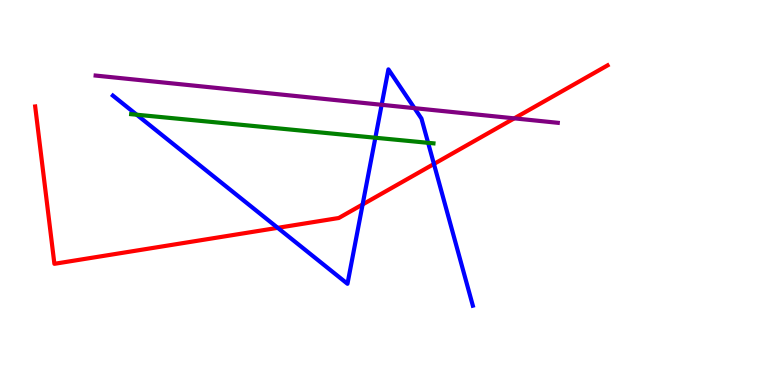[{'lines': ['blue', 'red'], 'intersections': [{'x': 3.58, 'y': 4.08}, {'x': 4.68, 'y': 4.69}, {'x': 5.6, 'y': 5.74}]}, {'lines': ['green', 'red'], 'intersections': []}, {'lines': ['purple', 'red'], 'intersections': [{'x': 6.64, 'y': 6.93}]}, {'lines': ['blue', 'green'], 'intersections': [{'x': 1.76, 'y': 7.02}, {'x': 4.84, 'y': 6.42}, {'x': 5.52, 'y': 6.29}]}, {'lines': ['blue', 'purple'], 'intersections': [{'x': 4.92, 'y': 7.28}, {'x': 5.35, 'y': 7.19}]}, {'lines': ['green', 'purple'], 'intersections': []}]